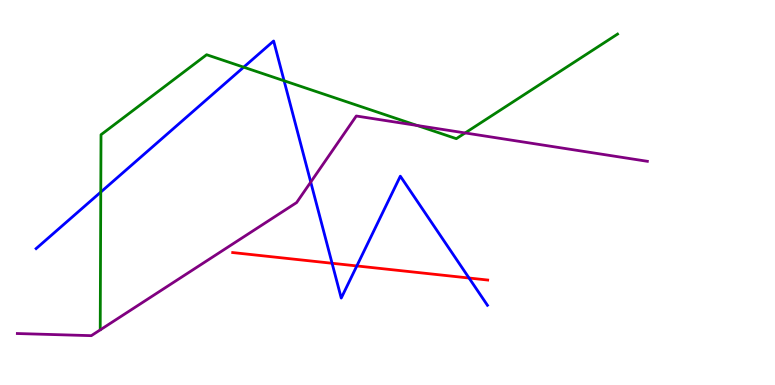[{'lines': ['blue', 'red'], 'intersections': [{'x': 4.28, 'y': 3.16}, {'x': 4.6, 'y': 3.09}, {'x': 6.05, 'y': 2.78}]}, {'lines': ['green', 'red'], 'intersections': []}, {'lines': ['purple', 'red'], 'intersections': []}, {'lines': ['blue', 'green'], 'intersections': [{'x': 1.3, 'y': 5.01}, {'x': 3.14, 'y': 8.26}, {'x': 3.67, 'y': 7.9}]}, {'lines': ['blue', 'purple'], 'intersections': [{'x': 4.01, 'y': 5.27}]}, {'lines': ['green', 'purple'], 'intersections': [{'x': 5.38, 'y': 6.74}, {'x': 6.0, 'y': 6.55}]}]